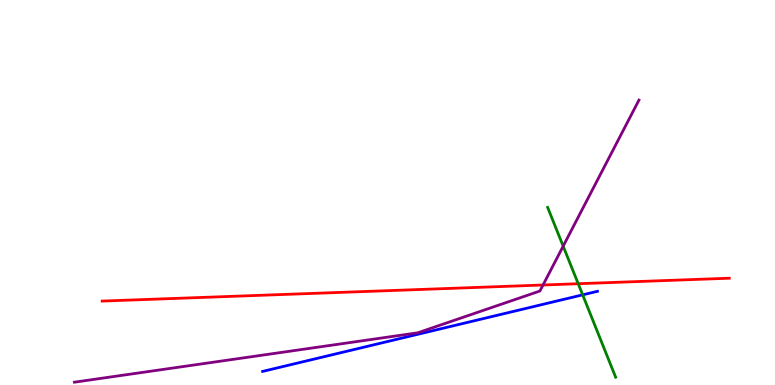[{'lines': ['blue', 'red'], 'intersections': []}, {'lines': ['green', 'red'], 'intersections': [{'x': 7.46, 'y': 2.63}]}, {'lines': ['purple', 'red'], 'intersections': [{'x': 7.01, 'y': 2.6}]}, {'lines': ['blue', 'green'], 'intersections': [{'x': 7.52, 'y': 2.34}]}, {'lines': ['blue', 'purple'], 'intersections': []}, {'lines': ['green', 'purple'], 'intersections': [{'x': 7.27, 'y': 3.61}]}]